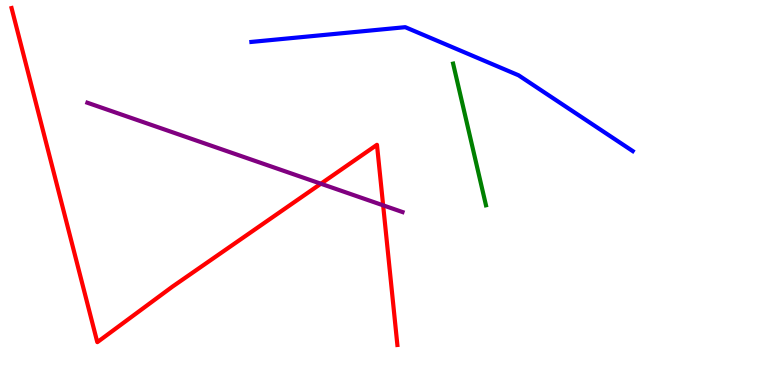[{'lines': ['blue', 'red'], 'intersections': []}, {'lines': ['green', 'red'], 'intersections': []}, {'lines': ['purple', 'red'], 'intersections': [{'x': 4.14, 'y': 5.23}, {'x': 4.94, 'y': 4.67}]}, {'lines': ['blue', 'green'], 'intersections': []}, {'lines': ['blue', 'purple'], 'intersections': []}, {'lines': ['green', 'purple'], 'intersections': []}]